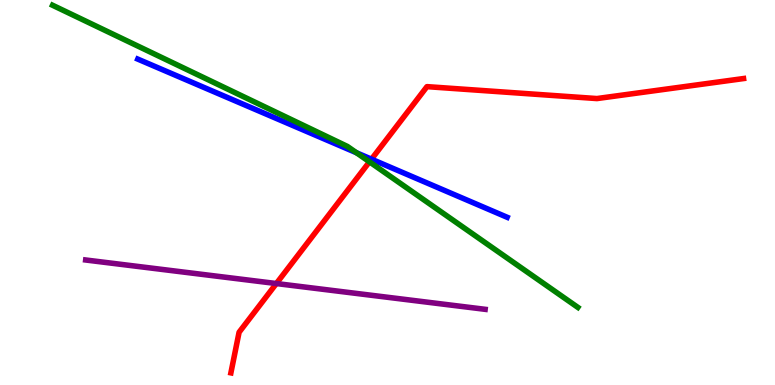[{'lines': ['blue', 'red'], 'intersections': [{'x': 4.79, 'y': 5.87}]}, {'lines': ['green', 'red'], 'intersections': [{'x': 4.77, 'y': 5.8}]}, {'lines': ['purple', 'red'], 'intersections': [{'x': 3.57, 'y': 2.64}]}, {'lines': ['blue', 'green'], 'intersections': [{'x': 4.6, 'y': 6.03}]}, {'lines': ['blue', 'purple'], 'intersections': []}, {'lines': ['green', 'purple'], 'intersections': []}]